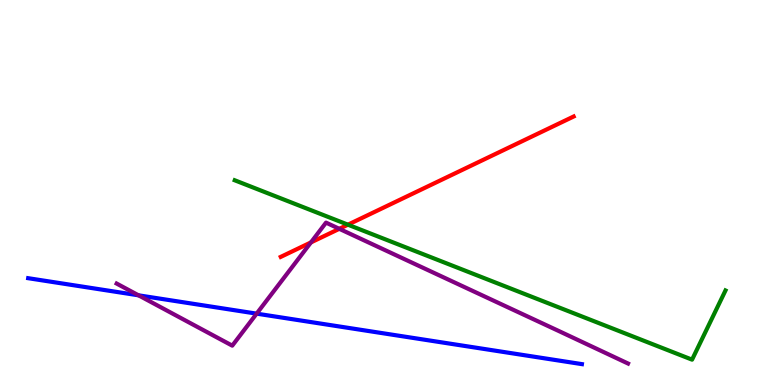[{'lines': ['blue', 'red'], 'intersections': []}, {'lines': ['green', 'red'], 'intersections': [{'x': 4.49, 'y': 4.16}]}, {'lines': ['purple', 'red'], 'intersections': [{'x': 4.01, 'y': 3.7}, {'x': 4.38, 'y': 4.06}]}, {'lines': ['blue', 'green'], 'intersections': []}, {'lines': ['blue', 'purple'], 'intersections': [{'x': 1.79, 'y': 2.33}, {'x': 3.31, 'y': 1.85}]}, {'lines': ['green', 'purple'], 'intersections': []}]